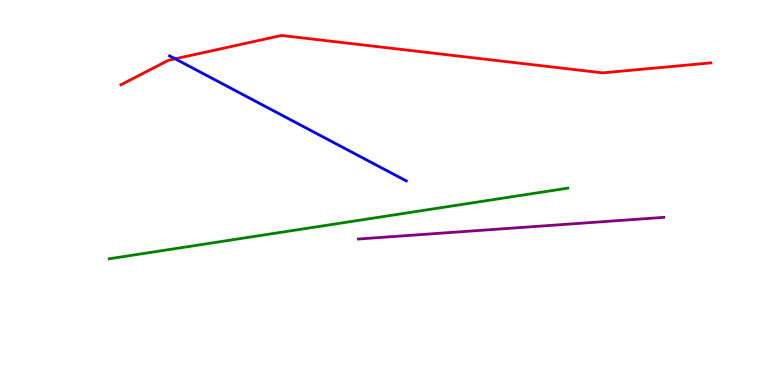[{'lines': ['blue', 'red'], 'intersections': [{'x': 2.26, 'y': 8.47}]}, {'lines': ['green', 'red'], 'intersections': []}, {'lines': ['purple', 'red'], 'intersections': []}, {'lines': ['blue', 'green'], 'intersections': []}, {'lines': ['blue', 'purple'], 'intersections': []}, {'lines': ['green', 'purple'], 'intersections': []}]